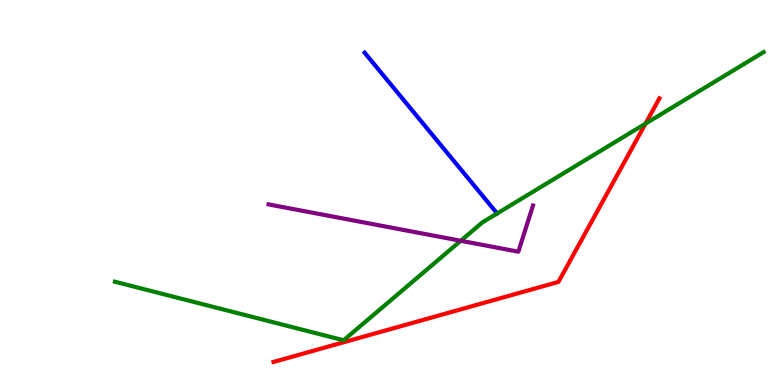[{'lines': ['blue', 'red'], 'intersections': []}, {'lines': ['green', 'red'], 'intersections': [{'x': 8.33, 'y': 6.79}]}, {'lines': ['purple', 'red'], 'intersections': []}, {'lines': ['blue', 'green'], 'intersections': [{'x': 6.41, 'y': 4.46}]}, {'lines': ['blue', 'purple'], 'intersections': []}, {'lines': ['green', 'purple'], 'intersections': [{'x': 5.95, 'y': 3.75}]}]